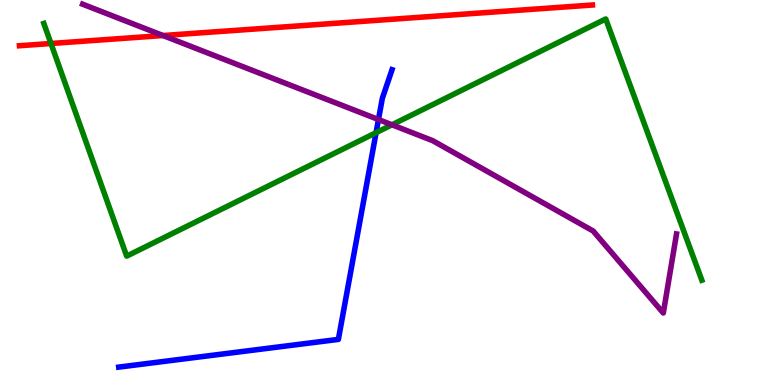[{'lines': ['blue', 'red'], 'intersections': []}, {'lines': ['green', 'red'], 'intersections': [{'x': 0.658, 'y': 8.87}]}, {'lines': ['purple', 'red'], 'intersections': [{'x': 2.1, 'y': 9.08}]}, {'lines': ['blue', 'green'], 'intersections': [{'x': 4.85, 'y': 6.55}]}, {'lines': ['blue', 'purple'], 'intersections': [{'x': 4.88, 'y': 6.9}]}, {'lines': ['green', 'purple'], 'intersections': [{'x': 5.06, 'y': 6.76}]}]